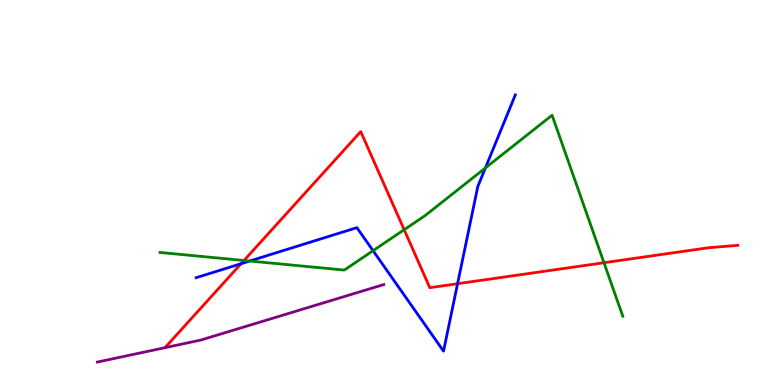[{'lines': ['blue', 'red'], 'intersections': [{'x': 3.11, 'y': 3.15}, {'x': 5.9, 'y': 2.63}]}, {'lines': ['green', 'red'], 'intersections': [{'x': 3.15, 'y': 3.23}, {'x': 5.21, 'y': 4.03}, {'x': 7.79, 'y': 3.18}]}, {'lines': ['purple', 'red'], 'intersections': []}, {'lines': ['blue', 'green'], 'intersections': [{'x': 3.22, 'y': 3.22}, {'x': 4.81, 'y': 3.49}, {'x': 6.26, 'y': 5.64}]}, {'lines': ['blue', 'purple'], 'intersections': []}, {'lines': ['green', 'purple'], 'intersections': []}]